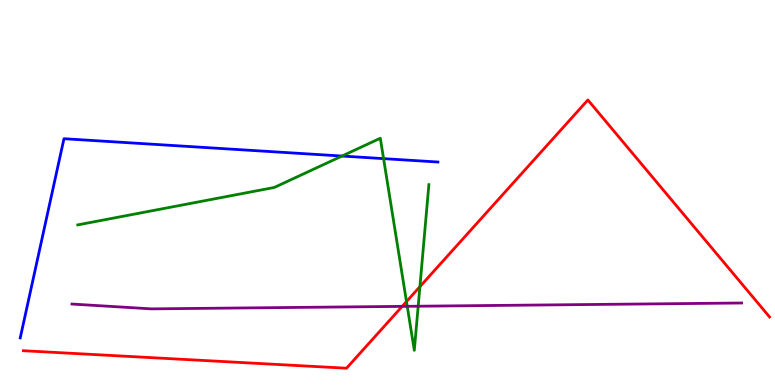[{'lines': ['blue', 'red'], 'intersections': []}, {'lines': ['green', 'red'], 'intersections': [{'x': 5.24, 'y': 2.17}, {'x': 5.42, 'y': 2.55}]}, {'lines': ['purple', 'red'], 'intersections': [{'x': 5.19, 'y': 2.04}]}, {'lines': ['blue', 'green'], 'intersections': [{'x': 4.41, 'y': 5.95}, {'x': 4.95, 'y': 5.88}]}, {'lines': ['blue', 'purple'], 'intersections': []}, {'lines': ['green', 'purple'], 'intersections': [{'x': 5.25, 'y': 2.04}, {'x': 5.4, 'y': 2.05}]}]